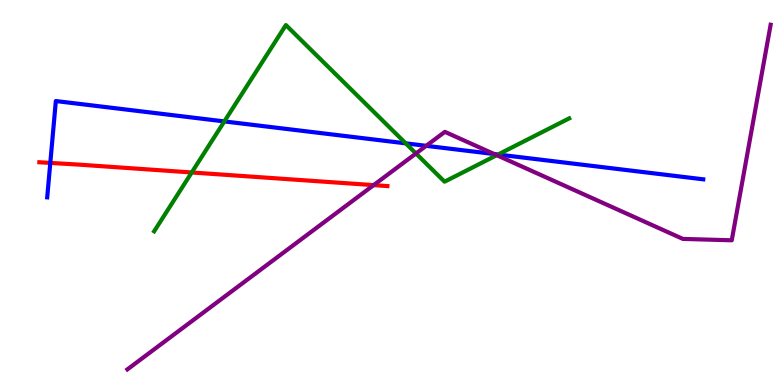[{'lines': ['blue', 'red'], 'intersections': [{'x': 0.649, 'y': 5.77}]}, {'lines': ['green', 'red'], 'intersections': [{'x': 2.47, 'y': 5.52}]}, {'lines': ['purple', 'red'], 'intersections': [{'x': 4.82, 'y': 5.19}]}, {'lines': ['blue', 'green'], 'intersections': [{'x': 2.89, 'y': 6.85}, {'x': 5.24, 'y': 6.28}, {'x': 6.43, 'y': 5.99}]}, {'lines': ['blue', 'purple'], 'intersections': [{'x': 5.5, 'y': 6.21}, {'x': 6.38, 'y': 6.0}]}, {'lines': ['green', 'purple'], 'intersections': [{'x': 5.37, 'y': 6.01}, {'x': 6.41, 'y': 5.97}]}]